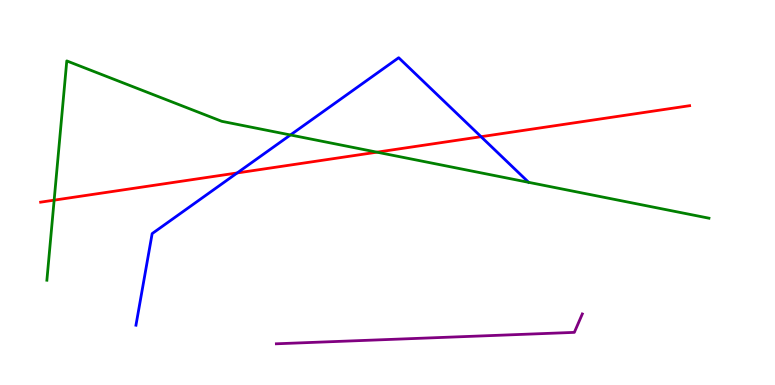[{'lines': ['blue', 'red'], 'intersections': [{'x': 3.06, 'y': 5.51}, {'x': 6.21, 'y': 6.45}]}, {'lines': ['green', 'red'], 'intersections': [{'x': 0.699, 'y': 4.8}, {'x': 4.86, 'y': 6.05}]}, {'lines': ['purple', 'red'], 'intersections': []}, {'lines': ['blue', 'green'], 'intersections': [{'x': 3.75, 'y': 6.49}]}, {'lines': ['blue', 'purple'], 'intersections': []}, {'lines': ['green', 'purple'], 'intersections': []}]